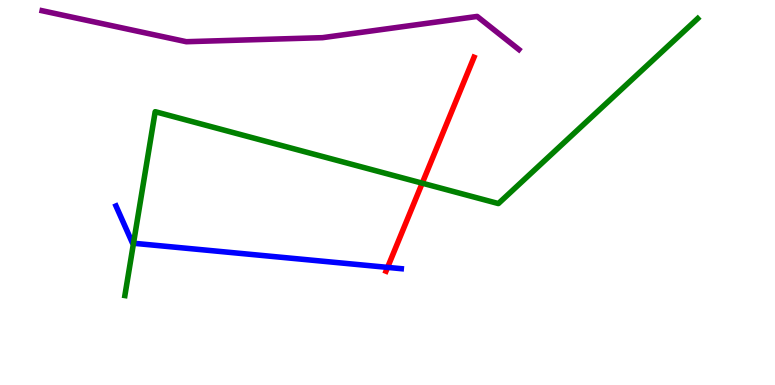[{'lines': ['blue', 'red'], 'intersections': [{'x': 5.0, 'y': 3.05}]}, {'lines': ['green', 'red'], 'intersections': [{'x': 5.45, 'y': 5.24}]}, {'lines': ['purple', 'red'], 'intersections': []}, {'lines': ['blue', 'green'], 'intersections': [{'x': 1.72, 'y': 3.68}]}, {'lines': ['blue', 'purple'], 'intersections': []}, {'lines': ['green', 'purple'], 'intersections': []}]